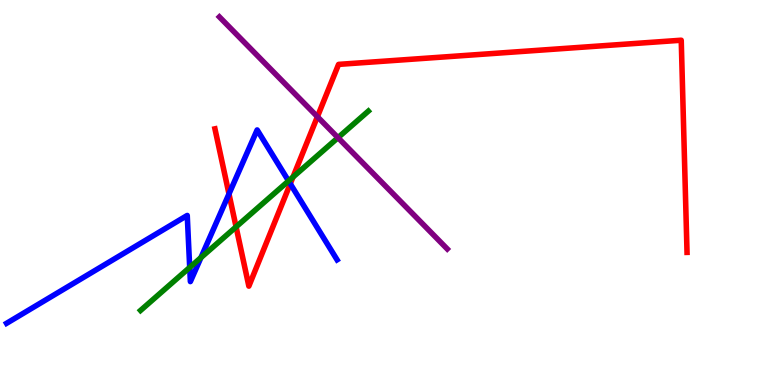[{'lines': ['blue', 'red'], 'intersections': [{'x': 2.95, 'y': 4.96}, {'x': 3.75, 'y': 5.23}]}, {'lines': ['green', 'red'], 'intersections': [{'x': 3.05, 'y': 4.11}, {'x': 3.78, 'y': 5.4}]}, {'lines': ['purple', 'red'], 'intersections': [{'x': 4.1, 'y': 6.97}]}, {'lines': ['blue', 'green'], 'intersections': [{'x': 2.45, 'y': 3.05}, {'x': 2.59, 'y': 3.31}, {'x': 3.72, 'y': 5.3}]}, {'lines': ['blue', 'purple'], 'intersections': []}, {'lines': ['green', 'purple'], 'intersections': [{'x': 4.36, 'y': 6.42}]}]